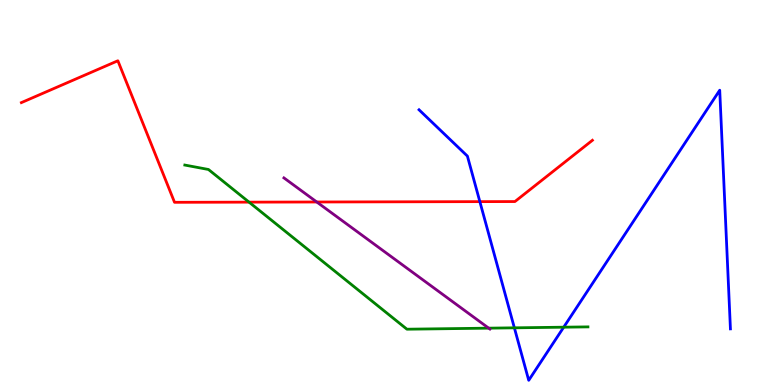[{'lines': ['blue', 'red'], 'intersections': [{'x': 6.19, 'y': 4.76}]}, {'lines': ['green', 'red'], 'intersections': [{'x': 3.21, 'y': 4.75}]}, {'lines': ['purple', 'red'], 'intersections': [{'x': 4.09, 'y': 4.75}]}, {'lines': ['blue', 'green'], 'intersections': [{'x': 6.64, 'y': 1.48}, {'x': 7.27, 'y': 1.5}]}, {'lines': ['blue', 'purple'], 'intersections': []}, {'lines': ['green', 'purple'], 'intersections': [{'x': 6.31, 'y': 1.48}]}]